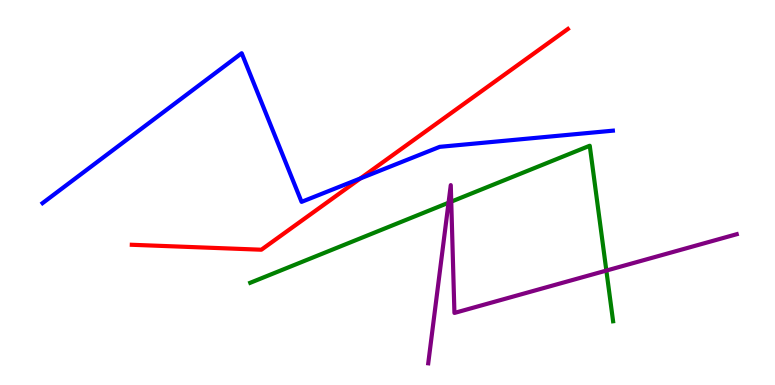[{'lines': ['blue', 'red'], 'intersections': [{'x': 4.65, 'y': 5.36}]}, {'lines': ['green', 'red'], 'intersections': []}, {'lines': ['purple', 'red'], 'intersections': []}, {'lines': ['blue', 'green'], 'intersections': []}, {'lines': ['blue', 'purple'], 'intersections': []}, {'lines': ['green', 'purple'], 'intersections': [{'x': 5.79, 'y': 4.73}, {'x': 5.82, 'y': 4.76}, {'x': 7.82, 'y': 2.97}]}]